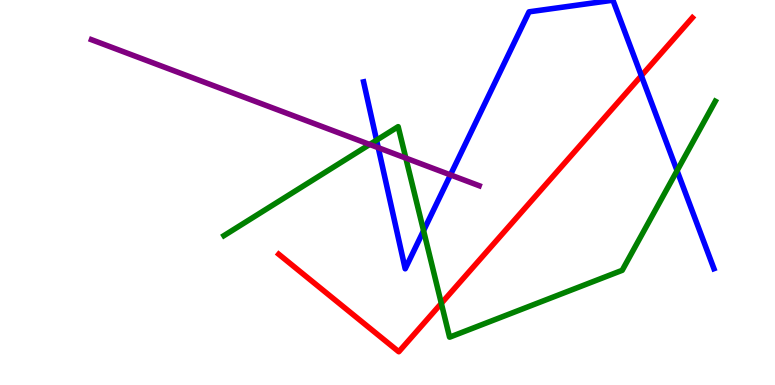[{'lines': ['blue', 'red'], 'intersections': [{'x': 8.28, 'y': 8.03}]}, {'lines': ['green', 'red'], 'intersections': [{'x': 5.69, 'y': 2.12}]}, {'lines': ['purple', 'red'], 'intersections': []}, {'lines': ['blue', 'green'], 'intersections': [{'x': 4.86, 'y': 6.36}, {'x': 5.47, 'y': 4.01}, {'x': 8.74, 'y': 5.57}]}, {'lines': ['blue', 'purple'], 'intersections': [{'x': 4.88, 'y': 6.16}, {'x': 5.81, 'y': 5.46}]}, {'lines': ['green', 'purple'], 'intersections': [{'x': 4.77, 'y': 6.25}, {'x': 5.24, 'y': 5.89}]}]